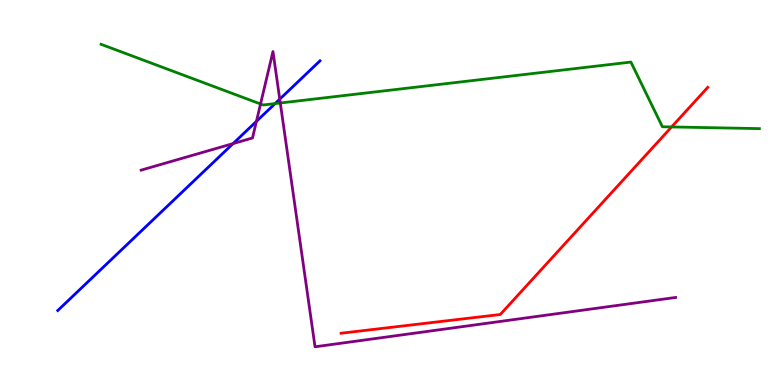[{'lines': ['blue', 'red'], 'intersections': []}, {'lines': ['green', 'red'], 'intersections': [{'x': 8.67, 'y': 6.7}]}, {'lines': ['purple', 'red'], 'intersections': []}, {'lines': ['blue', 'green'], 'intersections': [{'x': 3.55, 'y': 7.31}]}, {'lines': ['blue', 'purple'], 'intersections': [{'x': 3.01, 'y': 6.27}, {'x': 3.31, 'y': 6.85}, {'x': 3.61, 'y': 7.42}]}, {'lines': ['green', 'purple'], 'intersections': [{'x': 3.36, 'y': 7.3}, {'x': 3.62, 'y': 7.32}]}]